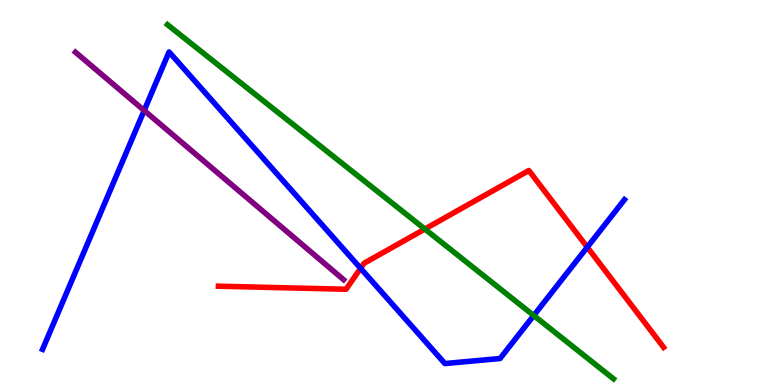[{'lines': ['blue', 'red'], 'intersections': [{'x': 4.65, 'y': 3.03}, {'x': 7.58, 'y': 3.58}]}, {'lines': ['green', 'red'], 'intersections': [{'x': 5.48, 'y': 4.05}]}, {'lines': ['purple', 'red'], 'intersections': []}, {'lines': ['blue', 'green'], 'intersections': [{'x': 6.89, 'y': 1.81}]}, {'lines': ['blue', 'purple'], 'intersections': [{'x': 1.86, 'y': 7.13}]}, {'lines': ['green', 'purple'], 'intersections': []}]